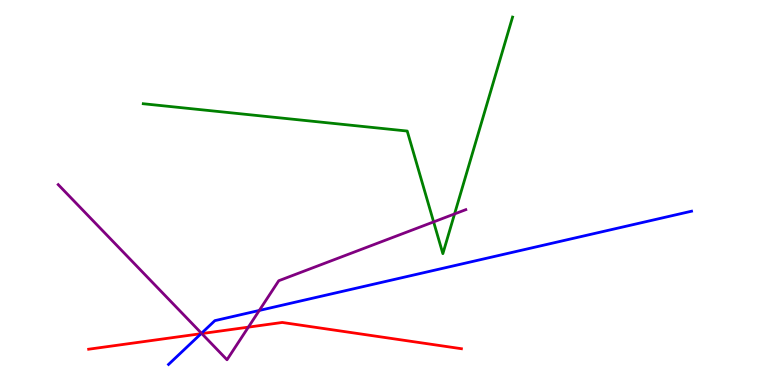[{'lines': ['blue', 'red'], 'intersections': [{'x': 2.59, 'y': 1.33}]}, {'lines': ['green', 'red'], 'intersections': []}, {'lines': ['purple', 'red'], 'intersections': [{'x': 2.6, 'y': 1.34}, {'x': 3.2, 'y': 1.5}]}, {'lines': ['blue', 'green'], 'intersections': []}, {'lines': ['blue', 'purple'], 'intersections': [{'x': 2.6, 'y': 1.34}, {'x': 3.35, 'y': 1.94}]}, {'lines': ['green', 'purple'], 'intersections': [{'x': 5.6, 'y': 4.24}, {'x': 5.87, 'y': 4.44}]}]